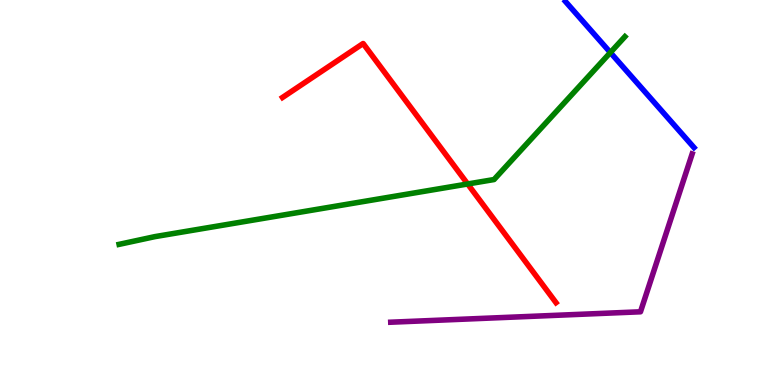[{'lines': ['blue', 'red'], 'intersections': []}, {'lines': ['green', 'red'], 'intersections': [{'x': 6.03, 'y': 5.22}]}, {'lines': ['purple', 'red'], 'intersections': []}, {'lines': ['blue', 'green'], 'intersections': [{'x': 7.88, 'y': 8.64}]}, {'lines': ['blue', 'purple'], 'intersections': []}, {'lines': ['green', 'purple'], 'intersections': []}]